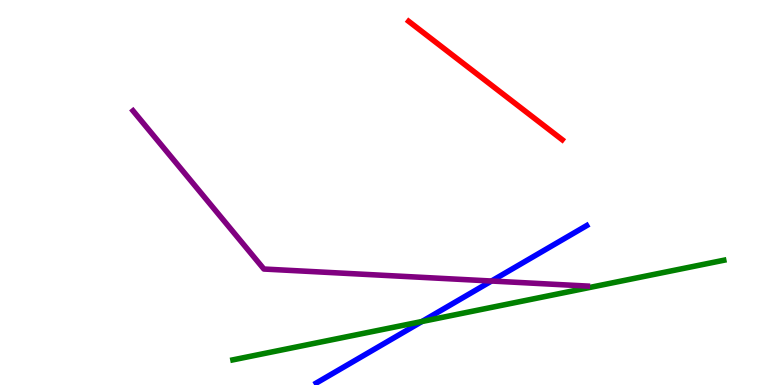[{'lines': ['blue', 'red'], 'intersections': []}, {'lines': ['green', 'red'], 'intersections': []}, {'lines': ['purple', 'red'], 'intersections': []}, {'lines': ['blue', 'green'], 'intersections': [{'x': 5.44, 'y': 1.65}]}, {'lines': ['blue', 'purple'], 'intersections': [{'x': 6.34, 'y': 2.7}]}, {'lines': ['green', 'purple'], 'intersections': []}]